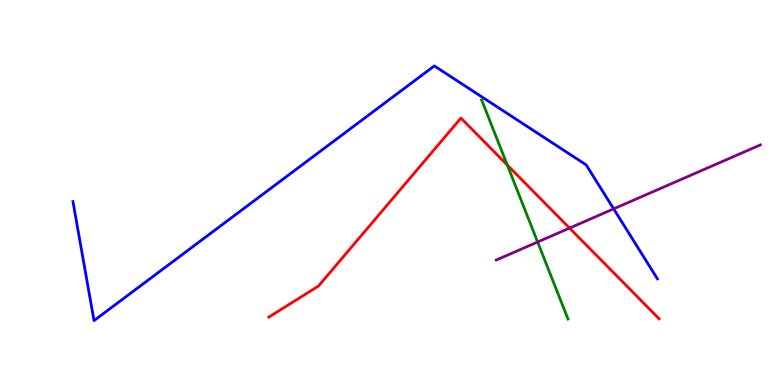[{'lines': ['blue', 'red'], 'intersections': []}, {'lines': ['green', 'red'], 'intersections': [{'x': 6.55, 'y': 5.71}]}, {'lines': ['purple', 'red'], 'intersections': [{'x': 7.35, 'y': 4.08}]}, {'lines': ['blue', 'green'], 'intersections': []}, {'lines': ['blue', 'purple'], 'intersections': [{'x': 7.92, 'y': 4.58}]}, {'lines': ['green', 'purple'], 'intersections': [{'x': 6.94, 'y': 3.71}]}]